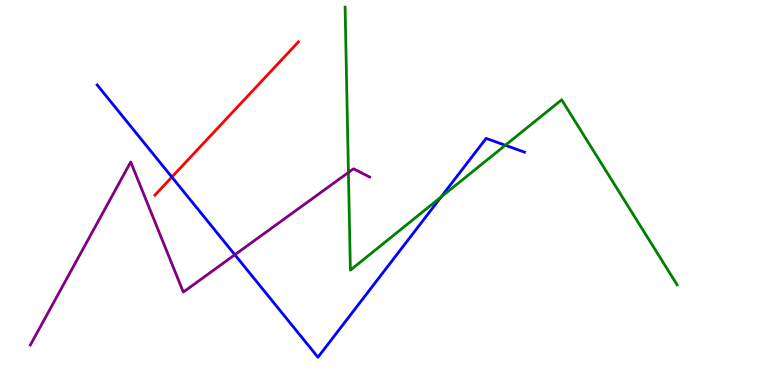[{'lines': ['blue', 'red'], 'intersections': [{'x': 2.22, 'y': 5.4}]}, {'lines': ['green', 'red'], 'intersections': []}, {'lines': ['purple', 'red'], 'intersections': []}, {'lines': ['blue', 'green'], 'intersections': [{'x': 5.69, 'y': 4.88}, {'x': 6.52, 'y': 6.23}]}, {'lines': ['blue', 'purple'], 'intersections': [{'x': 3.03, 'y': 3.38}]}, {'lines': ['green', 'purple'], 'intersections': [{'x': 4.5, 'y': 5.52}]}]